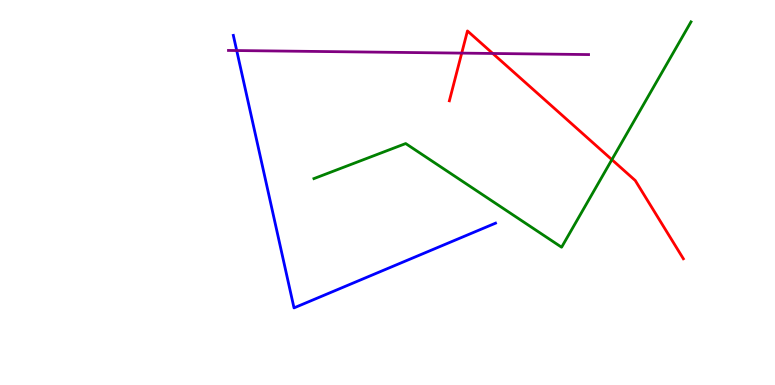[{'lines': ['blue', 'red'], 'intersections': []}, {'lines': ['green', 'red'], 'intersections': [{'x': 7.9, 'y': 5.85}]}, {'lines': ['purple', 'red'], 'intersections': [{'x': 5.96, 'y': 8.62}, {'x': 6.36, 'y': 8.61}]}, {'lines': ['blue', 'green'], 'intersections': []}, {'lines': ['blue', 'purple'], 'intersections': [{'x': 3.05, 'y': 8.69}]}, {'lines': ['green', 'purple'], 'intersections': []}]